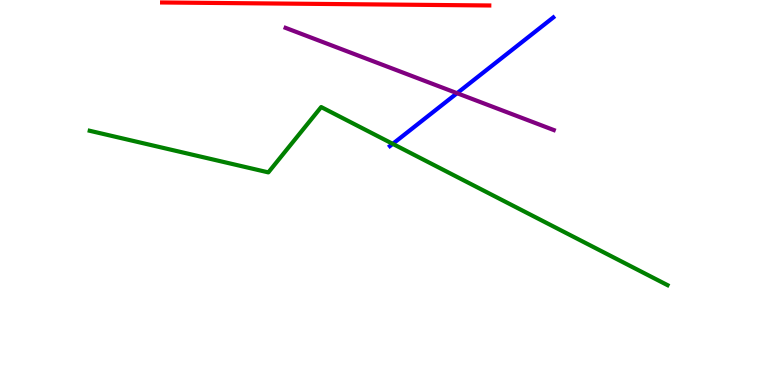[{'lines': ['blue', 'red'], 'intersections': []}, {'lines': ['green', 'red'], 'intersections': []}, {'lines': ['purple', 'red'], 'intersections': []}, {'lines': ['blue', 'green'], 'intersections': [{'x': 5.07, 'y': 6.26}]}, {'lines': ['blue', 'purple'], 'intersections': [{'x': 5.9, 'y': 7.58}]}, {'lines': ['green', 'purple'], 'intersections': []}]